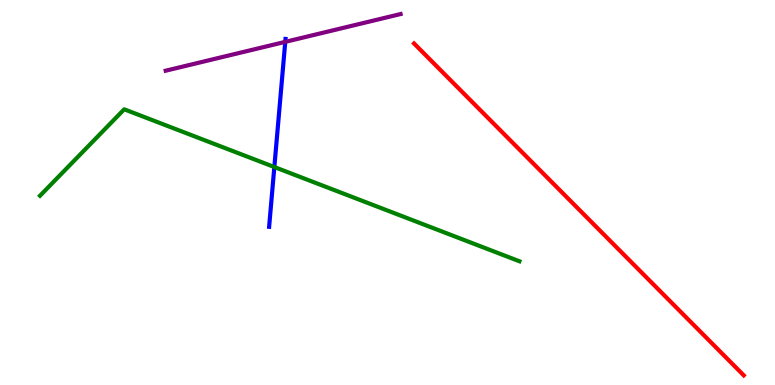[{'lines': ['blue', 'red'], 'intersections': []}, {'lines': ['green', 'red'], 'intersections': []}, {'lines': ['purple', 'red'], 'intersections': []}, {'lines': ['blue', 'green'], 'intersections': [{'x': 3.54, 'y': 5.66}]}, {'lines': ['blue', 'purple'], 'intersections': [{'x': 3.68, 'y': 8.91}]}, {'lines': ['green', 'purple'], 'intersections': []}]